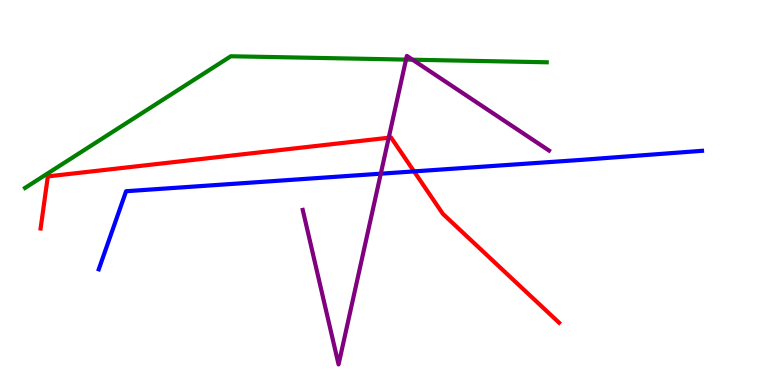[{'lines': ['blue', 'red'], 'intersections': [{'x': 5.34, 'y': 5.55}]}, {'lines': ['green', 'red'], 'intersections': []}, {'lines': ['purple', 'red'], 'intersections': [{'x': 5.02, 'y': 6.42}]}, {'lines': ['blue', 'green'], 'intersections': []}, {'lines': ['blue', 'purple'], 'intersections': [{'x': 4.91, 'y': 5.49}]}, {'lines': ['green', 'purple'], 'intersections': [{'x': 5.24, 'y': 8.45}, {'x': 5.32, 'y': 8.45}]}]